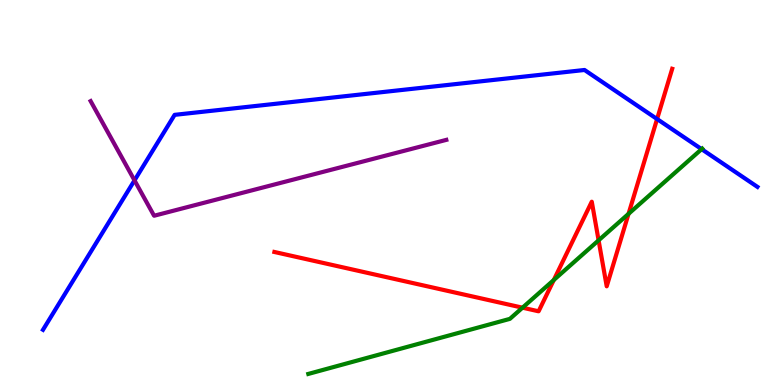[{'lines': ['blue', 'red'], 'intersections': [{'x': 8.48, 'y': 6.91}]}, {'lines': ['green', 'red'], 'intersections': [{'x': 6.74, 'y': 2.01}, {'x': 7.15, 'y': 2.73}, {'x': 7.72, 'y': 3.76}, {'x': 8.11, 'y': 4.45}]}, {'lines': ['purple', 'red'], 'intersections': []}, {'lines': ['blue', 'green'], 'intersections': [{'x': 9.05, 'y': 6.13}]}, {'lines': ['blue', 'purple'], 'intersections': [{'x': 1.74, 'y': 5.31}]}, {'lines': ['green', 'purple'], 'intersections': []}]